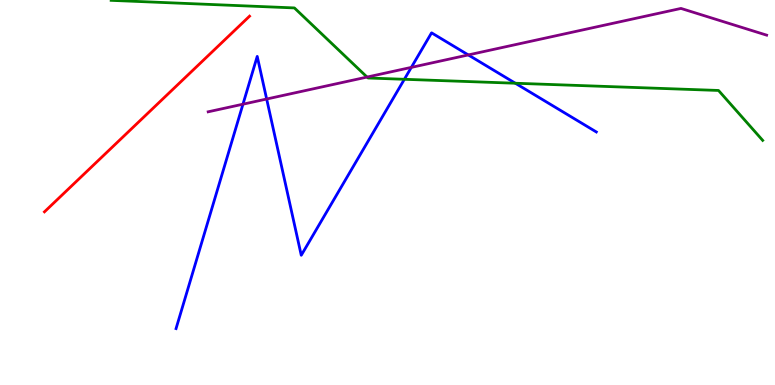[{'lines': ['blue', 'red'], 'intersections': []}, {'lines': ['green', 'red'], 'intersections': []}, {'lines': ['purple', 'red'], 'intersections': []}, {'lines': ['blue', 'green'], 'intersections': [{'x': 5.22, 'y': 7.94}, {'x': 6.65, 'y': 7.84}]}, {'lines': ['blue', 'purple'], 'intersections': [{'x': 3.14, 'y': 7.29}, {'x': 3.44, 'y': 7.43}, {'x': 5.31, 'y': 8.25}, {'x': 6.04, 'y': 8.57}]}, {'lines': ['green', 'purple'], 'intersections': [{'x': 4.74, 'y': 8.0}]}]